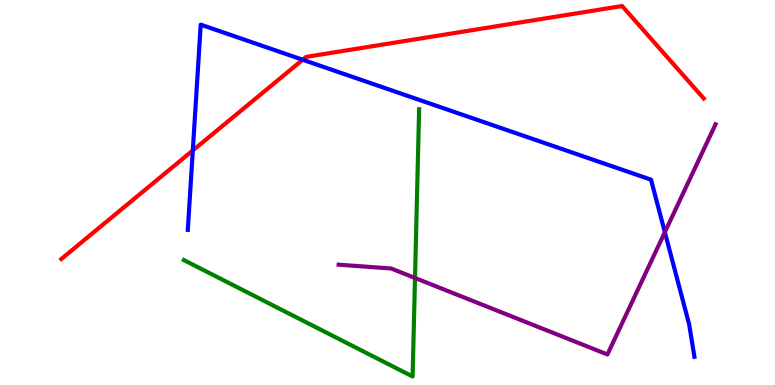[{'lines': ['blue', 'red'], 'intersections': [{'x': 2.49, 'y': 6.09}, {'x': 3.91, 'y': 8.45}]}, {'lines': ['green', 'red'], 'intersections': []}, {'lines': ['purple', 'red'], 'intersections': []}, {'lines': ['blue', 'green'], 'intersections': []}, {'lines': ['blue', 'purple'], 'intersections': [{'x': 8.58, 'y': 3.97}]}, {'lines': ['green', 'purple'], 'intersections': [{'x': 5.35, 'y': 2.78}]}]